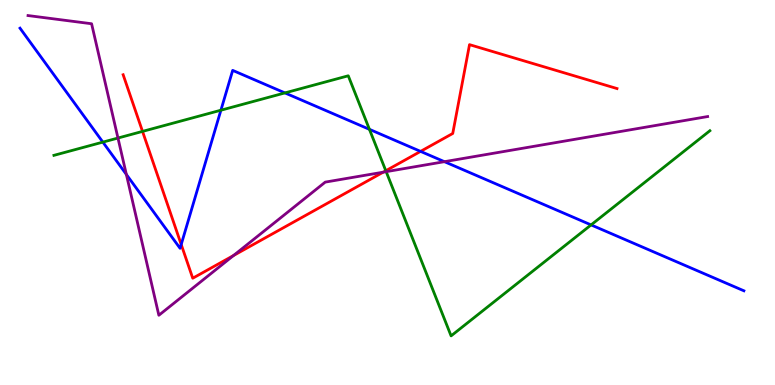[{'lines': ['blue', 'red'], 'intersections': [{'x': 2.34, 'y': 3.65}, {'x': 5.43, 'y': 6.07}]}, {'lines': ['green', 'red'], 'intersections': [{'x': 1.84, 'y': 6.59}, {'x': 4.98, 'y': 5.57}]}, {'lines': ['purple', 'red'], 'intersections': [{'x': 3.01, 'y': 3.36}, {'x': 4.94, 'y': 5.53}]}, {'lines': ['blue', 'green'], 'intersections': [{'x': 1.33, 'y': 6.31}, {'x': 2.85, 'y': 7.14}, {'x': 3.68, 'y': 7.59}, {'x': 4.77, 'y': 6.64}, {'x': 7.63, 'y': 4.16}]}, {'lines': ['blue', 'purple'], 'intersections': [{'x': 1.63, 'y': 5.47}, {'x': 5.73, 'y': 5.8}]}, {'lines': ['green', 'purple'], 'intersections': [{'x': 1.52, 'y': 6.41}, {'x': 4.98, 'y': 5.54}]}]